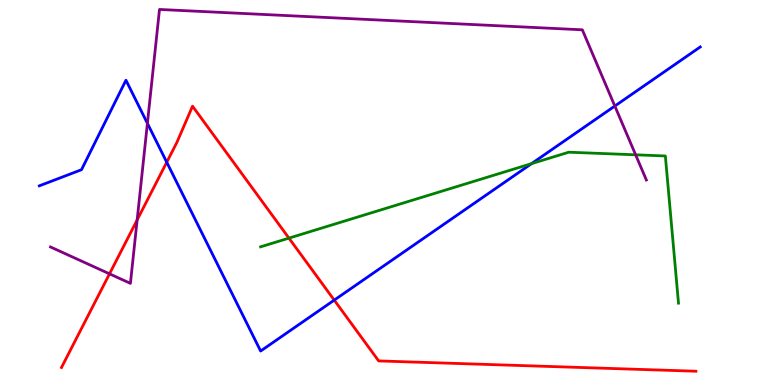[{'lines': ['blue', 'red'], 'intersections': [{'x': 2.15, 'y': 5.79}, {'x': 4.31, 'y': 2.2}]}, {'lines': ['green', 'red'], 'intersections': [{'x': 3.73, 'y': 3.81}]}, {'lines': ['purple', 'red'], 'intersections': [{'x': 1.41, 'y': 2.89}, {'x': 1.77, 'y': 4.29}]}, {'lines': ['blue', 'green'], 'intersections': [{'x': 6.86, 'y': 5.75}]}, {'lines': ['blue', 'purple'], 'intersections': [{'x': 1.9, 'y': 6.8}, {'x': 7.93, 'y': 7.25}]}, {'lines': ['green', 'purple'], 'intersections': [{'x': 8.2, 'y': 5.98}]}]